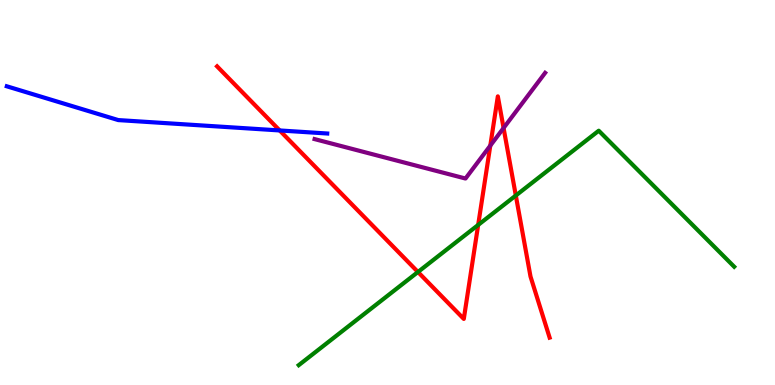[{'lines': ['blue', 'red'], 'intersections': [{'x': 3.61, 'y': 6.61}]}, {'lines': ['green', 'red'], 'intersections': [{'x': 5.39, 'y': 2.94}, {'x': 6.17, 'y': 4.16}, {'x': 6.66, 'y': 4.92}]}, {'lines': ['purple', 'red'], 'intersections': [{'x': 6.33, 'y': 6.22}, {'x': 6.5, 'y': 6.67}]}, {'lines': ['blue', 'green'], 'intersections': []}, {'lines': ['blue', 'purple'], 'intersections': []}, {'lines': ['green', 'purple'], 'intersections': []}]